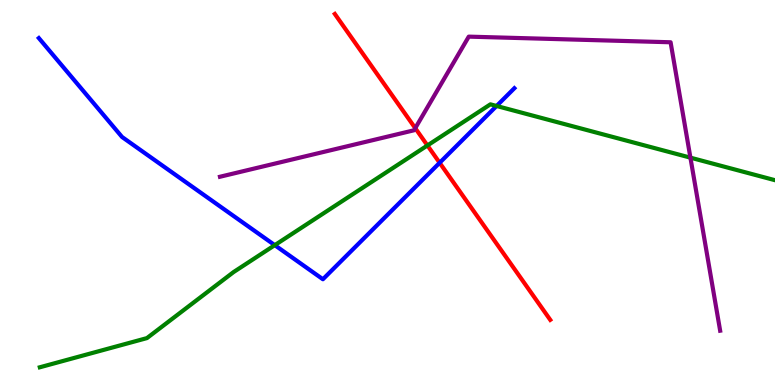[{'lines': ['blue', 'red'], 'intersections': [{'x': 5.67, 'y': 5.77}]}, {'lines': ['green', 'red'], 'intersections': [{'x': 5.52, 'y': 6.22}]}, {'lines': ['purple', 'red'], 'intersections': [{'x': 5.36, 'y': 6.67}]}, {'lines': ['blue', 'green'], 'intersections': [{'x': 3.55, 'y': 3.63}, {'x': 6.41, 'y': 7.25}]}, {'lines': ['blue', 'purple'], 'intersections': []}, {'lines': ['green', 'purple'], 'intersections': [{'x': 8.91, 'y': 5.91}]}]